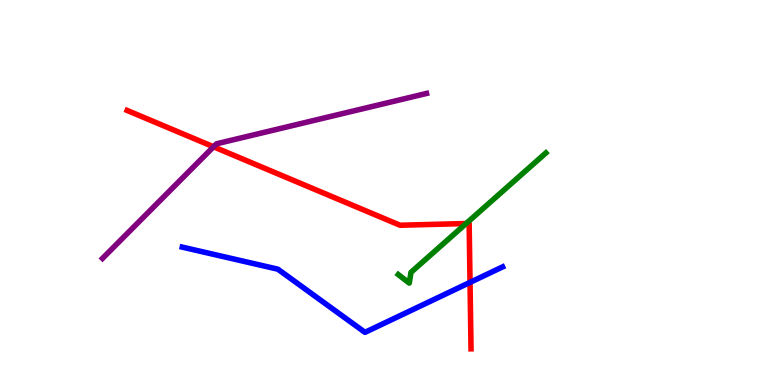[{'lines': ['blue', 'red'], 'intersections': [{'x': 6.06, 'y': 2.67}]}, {'lines': ['green', 'red'], 'intersections': [{'x': 6.01, 'y': 4.19}]}, {'lines': ['purple', 'red'], 'intersections': [{'x': 2.76, 'y': 6.19}]}, {'lines': ['blue', 'green'], 'intersections': []}, {'lines': ['blue', 'purple'], 'intersections': []}, {'lines': ['green', 'purple'], 'intersections': []}]